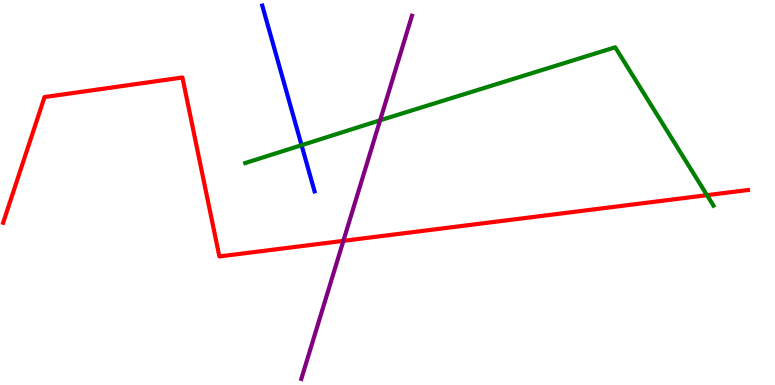[{'lines': ['blue', 'red'], 'intersections': []}, {'lines': ['green', 'red'], 'intersections': [{'x': 9.12, 'y': 4.93}]}, {'lines': ['purple', 'red'], 'intersections': [{'x': 4.43, 'y': 3.74}]}, {'lines': ['blue', 'green'], 'intersections': [{'x': 3.89, 'y': 6.23}]}, {'lines': ['blue', 'purple'], 'intersections': []}, {'lines': ['green', 'purple'], 'intersections': [{'x': 4.9, 'y': 6.88}]}]